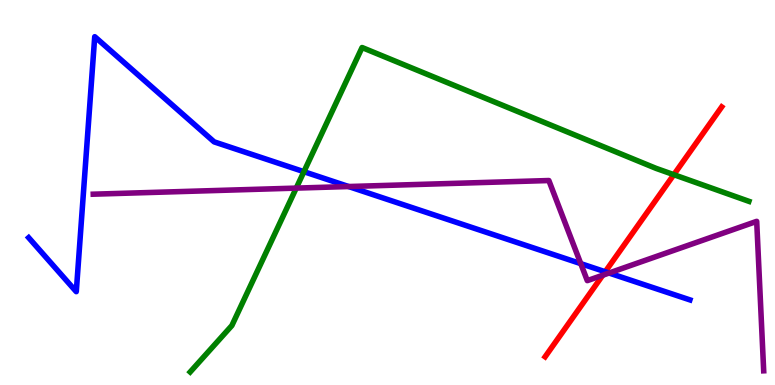[{'lines': ['blue', 'red'], 'intersections': [{'x': 7.81, 'y': 2.94}]}, {'lines': ['green', 'red'], 'intersections': [{'x': 8.69, 'y': 5.46}]}, {'lines': ['purple', 'red'], 'intersections': [{'x': 7.78, 'y': 2.85}]}, {'lines': ['blue', 'green'], 'intersections': [{'x': 3.92, 'y': 5.54}]}, {'lines': ['blue', 'purple'], 'intersections': [{'x': 4.5, 'y': 5.15}, {'x': 7.49, 'y': 3.15}, {'x': 7.86, 'y': 2.91}]}, {'lines': ['green', 'purple'], 'intersections': [{'x': 3.82, 'y': 5.11}]}]